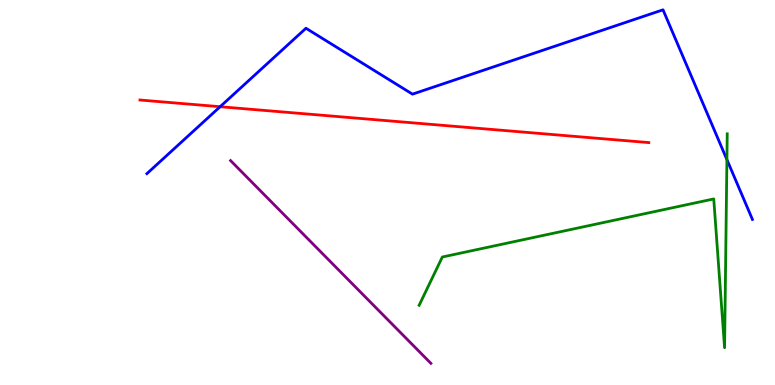[{'lines': ['blue', 'red'], 'intersections': [{'x': 2.84, 'y': 7.23}]}, {'lines': ['green', 'red'], 'intersections': []}, {'lines': ['purple', 'red'], 'intersections': []}, {'lines': ['blue', 'green'], 'intersections': [{'x': 9.38, 'y': 5.85}]}, {'lines': ['blue', 'purple'], 'intersections': []}, {'lines': ['green', 'purple'], 'intersections': []}]